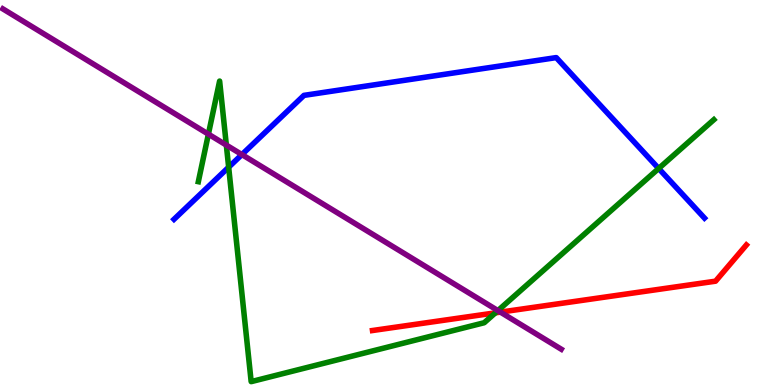[{'lines': ['blue', 'red'], 'intersections': []}, {'lines': ['green', 'red'], 'intersections': [{'x': 6.39, 'y': 1.87}]}, {'lines': ['purple', 'red'], 'intersections': [{'x': 6.46, 'y': 1.89}]}, {'lines': ['blue', 'green'], 'intersections': [{'x': 2.95, 'y': 5.66}, {'x': 8.5, 'y': 5.62}]}, {'lines': ['blue', 'purple'], 'intersections': [{'x': 3.12, 'y': 5.99}]}, {'lines': ['green', 'purple'], 'intersections': [{'x': 2.69, 'y': 6.52}, {'x': 2.92, 'y': 6.23}, {'x': 6.42, 'y': 1.93}]}]